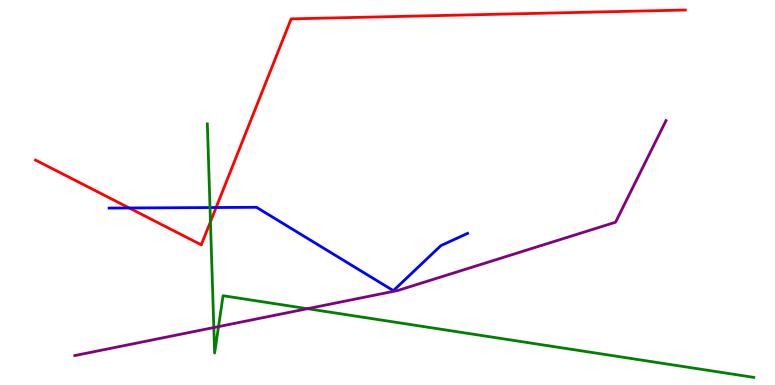[{'lines': ['blue', 'red'], 'intersections': [{'x': 1.67, 'y': 4.6}, {'x': 2.79, 'y': 4.61}]}, {'lines': ['green', 'red'], 'intersections': [{'x': 2.72, 'y': 4.24}]}, {'lines': ['purple', 'red'], 'intersections': []}, {'lines': ['blue', 'green'], 'intersections': [{'x': 2.71, 'y': 4.61}]}, {'lines': ['blue', 'purple'], 'intersections': []}, {'lines': ['green', 'purple'], 'intersections': [{'x': 2.76, 'y': 1.49}, {'x': 2.82, 'y': 1.52}, {'x': 3.97, 'y': 1.98}]}]